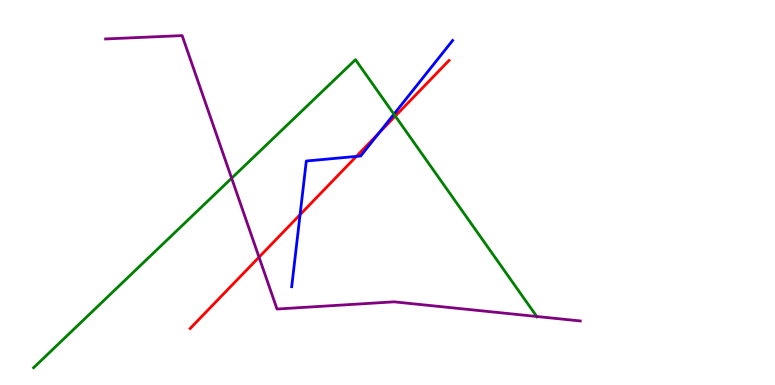[{'lines': ['blue', 'red'], 'intersections': [{'x': 3.87, 'y': 4.42}, {'x': 4.6, 'y': 5.94}, {'x': 4.89, 'y': 6.54}]}, {'lines': ['green', 'red'], 'intersections': [{'x': 5.1, 'y': 6.98}]}, {'lines': ['purple', 'red'], 'intersections': [{'x': 3.34, 'y': 3.32}]}, {'lines': ['blue', 'green'], 'intersections': [{'x': 5.08, 'y': 7.03}]}, {'lines': ['blue', 'purple'], 'intersections': []}, {'lines': ['green', 'purple'], 'intersections': [{'x': 2.99, 'y': 5.37}, {'x': 6.93, 'y': 1.78}]}]